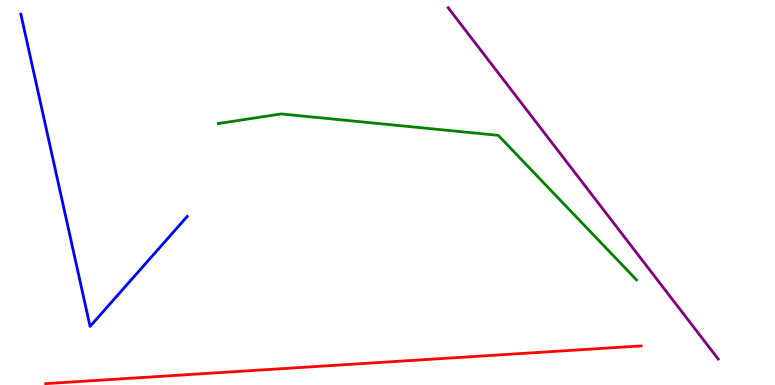[{'lines': ['blue', 'red'], 'intersections': []}, {'lines': ['green', 'red'], 'intersections': []}, {'lines': ['purple', 'red'], 'intersections': []}, {'lines': ['blue', 'green'], 'intersections': []}, {'lines': ['blue', 'purple'], 'intersections': []}, {'lines': ['green', 'purple'], 'intersections': []}]